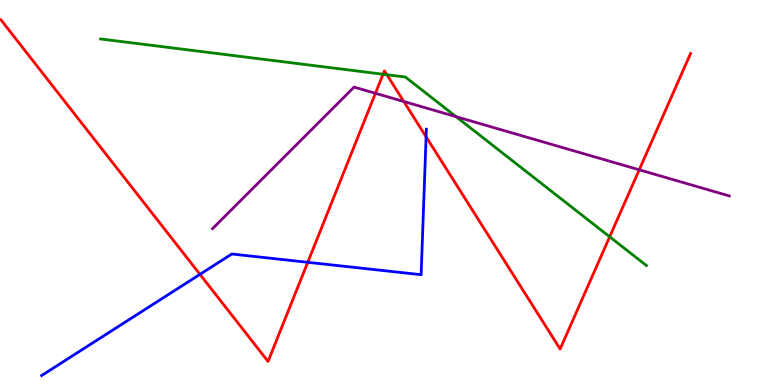[{'lines': ['blue', 'red'], 'intersections': [{'x': 2.58, 'y': 2.87}, {'x': 3.97, 'y': 3.19}, {'x': 5.5, 'y': 6.45}]}, {'lines': ['green', 'red'], 'intersections': [{'x': 4.94, 'y': 8.07}, {'x': 4.99, 'y': 8.06}, {'x': 7.87, 'y': 3.85}]}, {'lines': ['purple', 'red'], 'intersections': [{'x': 4.84, 'y': 7.58}, {'x': 5.21, 'y': 7.36}, {'x': 8.25, 'y': 5.59}]}, {'lines': ['blue', 'green'], 'intersections': []}, {'lines': ['blue', 'purple'], 'intersections': []}, {'lines': ['green', 'purple'], 'intersections': [{'x': 5.88, 'y': 6.97}]}]